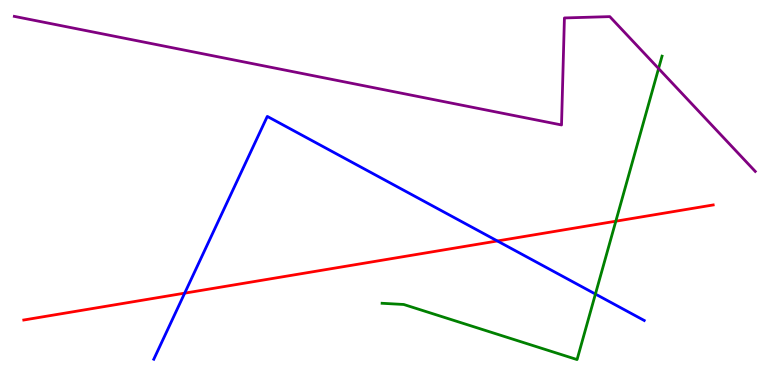[{'lines': ['blue', 'red'], 'intersections': [{'x': 2.38, 'y': 2.39}, {'x': 6.42, 'y': 3.74}]}, {'lines': ['green', 'red'], 'intersections': [{'x': 7.95, 'y': 4.25}]}, {'lines': ['purple', 'red'], 'intersections': []}, {'lines': ['blue', 'green'], 'intersections': [{'x': 7.68, 'y': 2.36}]}, {'lines': ['blue', 'purple'], 'intersections': []}, {'lines': ['green', 'purple'], 'intersections': [{'x': 8.5, 'y': 8.22}]}]